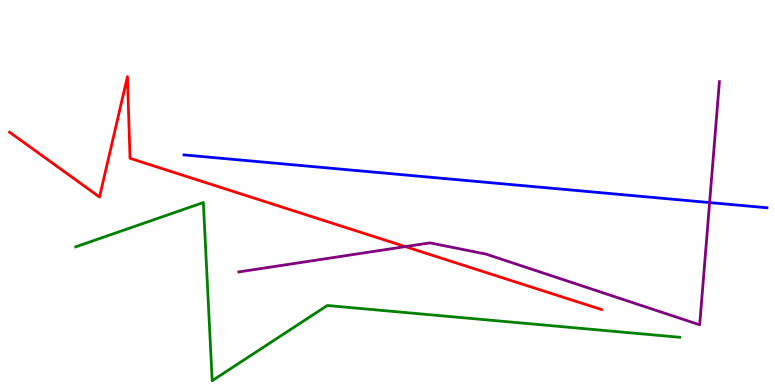[{'lines': ['blue', 'red'], 'intersections': []}, {'lines': ['green', 'red'], 'intersections': []}, {'lines': ['purple', 'red'], 'intersections': [{'x': 5.23, 'y': 3.59}]}, {'lines': ['blue', 'green'], 'intersections': []}, {'lines': ['blue', 'purple'], 'intersections': [{'x': 9.16, 'y': 4.74}]}, {'lines': ['green', 'purple'], 'intersections': []}]